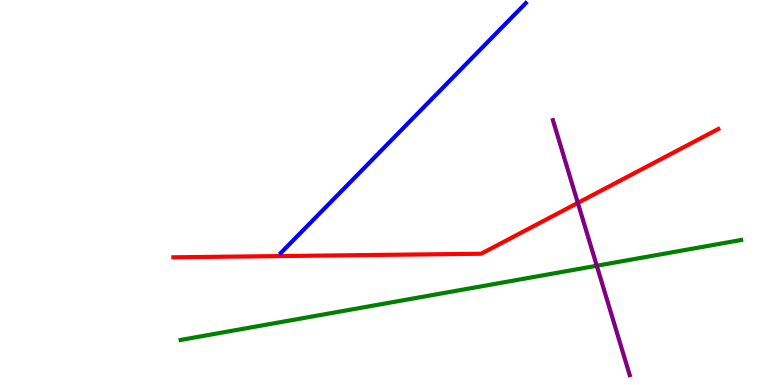[{'lines': ['blue', 'red'], 'intersections': []}, {'lines': ['green', 'red'], 'intersections': []}, {'lines': ['purple', 'red'], 'intersections': [{'x': 7.46, 'y': 4.73}]}, {'lines': ['blue', 'green'], 'intersections': []}, {'lines': ['blue', 'purple'], 'intersections': []}, {'lines': ['green', 'purple'], 'intersections': [{'x': 7.7, 'y': 3.1}]}]